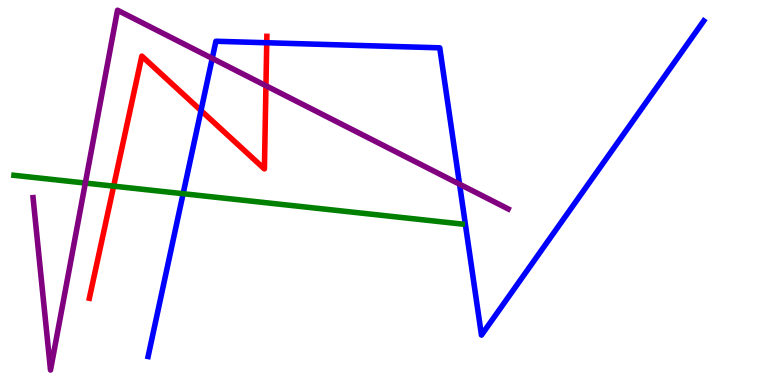[{'lines': ['blue', 'red'], 'intersections': [{'x': 2.59, 'y': 7.13}, {'x': 3.44, 'y': 8.89}]}, {'lines': ['green', 'red'], 'intersections': [{'x': 1.47, 'y': 5.17}]}, {'lines': ['purple', 'red'], 'intersections': [{'x': 3.43, 'y': 7.77}]}, {'lines': ['blue', 'green'], 'intersections': [{'x': 2.36, 'y': 4.97}]}, {'lines': ['blue', 'purple'], 'intersections': [{'x': 2.74, 'y': 8.48}, {'x': 5.93, 'y': 5.22}]}, {'lines': ['green', 'purple'], 'intersections': [{'x': 1.1, 'y': 5.25}]}]